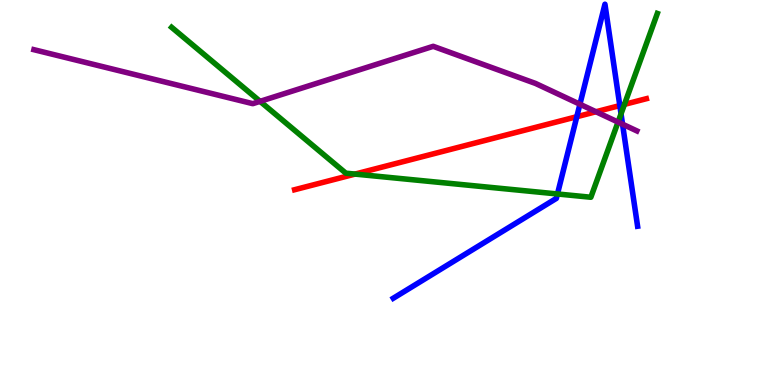[{'lines': ['blue', 'red'], 'intersections': [{'x': 7.44, 'y': 6.97}, {'x': 8.0, 'y': 7.26}]}, {'lines': ['green', 'red'], 'intersections': [{'x': 4.58, 'y': 5.48}, {'x': 8.06, 'y': 7.29}]}, {'lines': ['purple', 'red'], 'intersections': [{'x': 7.69, 'y': 7.1}]}, {'lines': ['blue', 'green'], 'intersections': [{'x': 7.19, 'y': 4.96}, {'x': 8.01, 'y': 7.04}]}, {'lines': ['blue', 'purple'], 'intersections': [{'x': 7.48, 'y': 7.29}, {'x': 8.03, 'y': 6.77}]}, {'lines': ['green', 'purple'], 'intersections': [{'x': 3.36, 'y': 7.37}, {'x': 7.97, 'y': 6.83}]}]